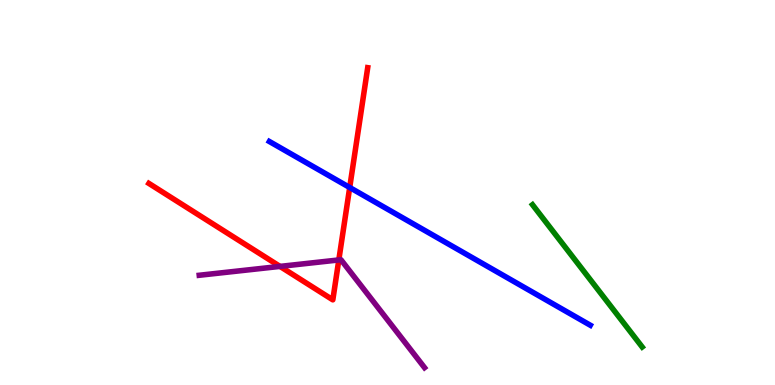[{'lines': ['blue', 'red'], 'intersections': [{'x': 4.51, 'y': 5.13}]}, {'lines': ['green', 'red'], 'intersections': []}, {'lines': ['purple', 'red'], 'intersections': [{'x': 3.61, 'y': 3.08}, {'x': 4.37, 'y': 3.25}]}, {'lines': ['blue', 'green'], 'intersections': []}, {'lines': ['blue', 'purple'], 'intersections': []}, {'lines': ['green', 'purple'], 'intersections': []}]